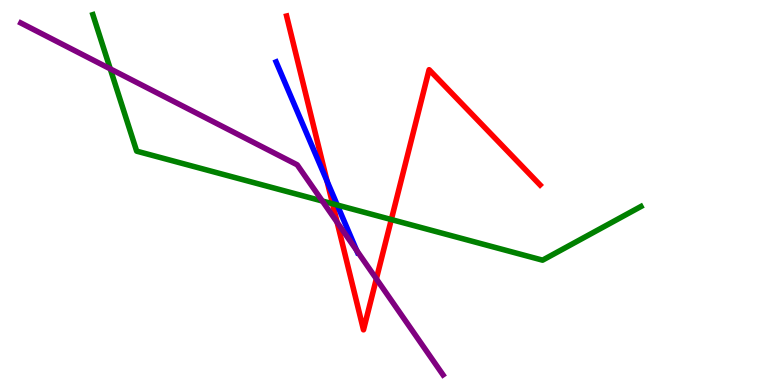[{'lines': ['blue', 'red'], 'intersections': [{'x': 4.22, 'y': 5.29}]}, {'lines': ['green', 'red'], 'intersections': [{'x': 4.29, 'y': 4.71}, {'x': 5.05, 'y': 4.3}]}, {'lines': ['purple', 'red'], 'intersections': [{'x': 4.35, 'y': 4.22}, {'x': 4.86, 'y': 2.76}]}, {'lines': ['blue', 'green'], 'intersections': [{'x': 4.35, 'y': 4.67}]}, {'lines': ['blue', 'purple'], 'intersections': [{'x': 4.6, 'y': 3.49}]}, {'lines': ['green', 'purple'], 'intersections': [{'x': 1.42, 'y': 8.21}, {'x': 4.16, 'y': 4.78}]}]